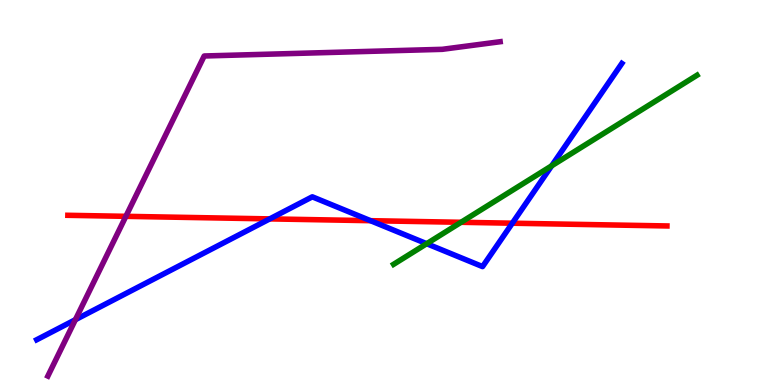[{'lines': ['blue', 'red'], 'intersections': [{'x': 3.48, 'y': 4.31}, {'x': 4.78, 'y': 4.27}, {'x': 6.61, 'y': 4.2}]}, {'lines': ['green', 'red'], 'intersections': [{'x': 5.95, 'y': 4.23}]}, {'lines': ['purple', 'red'], 'intersections': [{'x': 1.62, 'y': 4.38}]}, {'lines': ['blue', 'green'], 'intersections': [{'x': 5.51, 'y': 3.67}, {'x': 7.12, 'y': 5.69}]}, {'lines': ['blue', 'purple'], 'intersections': [{'x': 0.973, 'y': 1.7}]}, {'lines': ['green', 'purple'], 'intersections': []}]